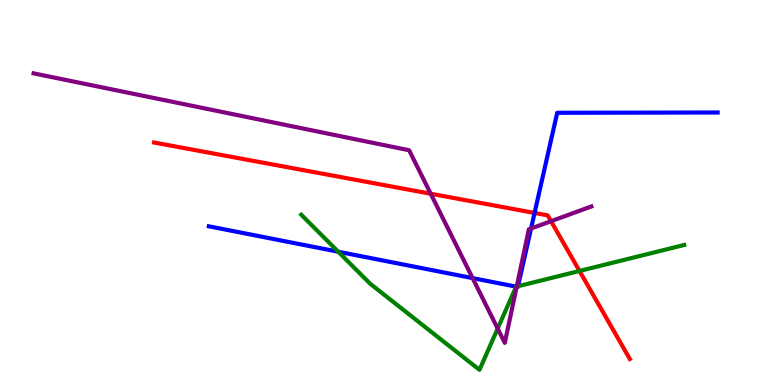[{'lines': ['blue', 'red'], 'intersections': [{'x': 6.9, 'y': 4.47}]}, {'lines': ['green', 'red'], 'intersections': [{'x': 7.48, 'y': 2.96}]}, {'lines': ['purple', 'red'], 'intersections': [{'x': 5.56, 'y': 4.97}, {'x': 7.11, 'y': 4.25}]}, {'lines': ['blue', 'green'], 'intersections': [{'x': 4.36, 'y': 3.46}, {'x': 6.66, 'y': 2.55}, {'x': 6.68, 'y': 2.57}]}, {'lines': ['blue', 'purple'], 'intersections': [{'x': 6.1, 'y': 2.78}, {'x': 6.67, 'y': 2.55}, {'x': 6.85, 'y': 4.06}]}, {'lines': ['green', 'purple'], 'intersections': [{'x': 6.42, 'y': 1.47}, {'x': 6.67, 'y': 2.56}]}]